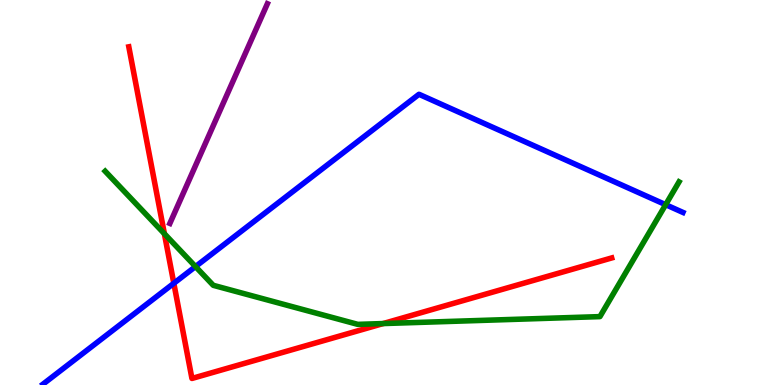[{'lines': ['blue', 'red'], 'intersections': [{'x': 2.24, 'y': 2.64}]}, {'lines': ['green', 'red'], 'intersections': [{'x': 2.12, 'y': 3.93}, {'x': 4.94, 'y': 1.6}]}, {'lines': ['purple', 'red'], 'intersections': []}, {'lines': ['blue', 'green'], 'intersections': [{'x': 2.52, 'y': 3.08}, {'x': 8.59, 'y': 4.68}]}, {'lines': ['blue', 'purple'], 'intersections': []}, {'lines': ['green', 'purple'], 'intersections': []}]